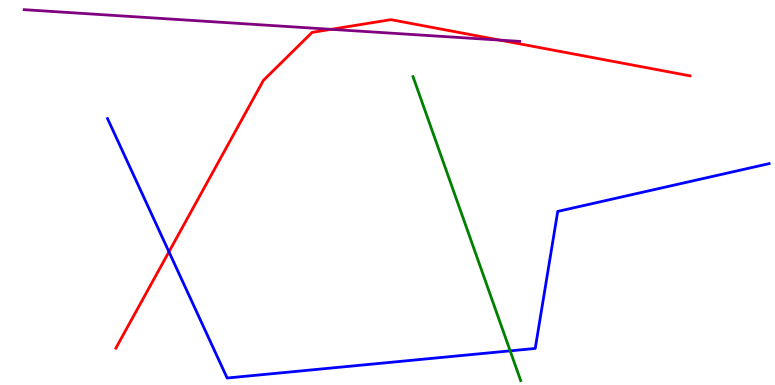[{'lines': ['blue', 'red'], 'intersections': [{'x': 2.18, 'y': 3.46}]}, {'lines': ['green', 'red'], 'intersections': []}, {'lines': ['purple', 'red'], 'intersections': [{'x': 4.27, 'y': 9.24}, {'x': 6.45, 'y': 8.96}]}, {'lines': ['blue', 'green'], 'intersections': [{'x': 6.58, 'y': 0.887}]}, {'lines': ['blue', 'purple'], 'intersections': []}, {'lines': ['green', 'purple'], 'intersections': []}]